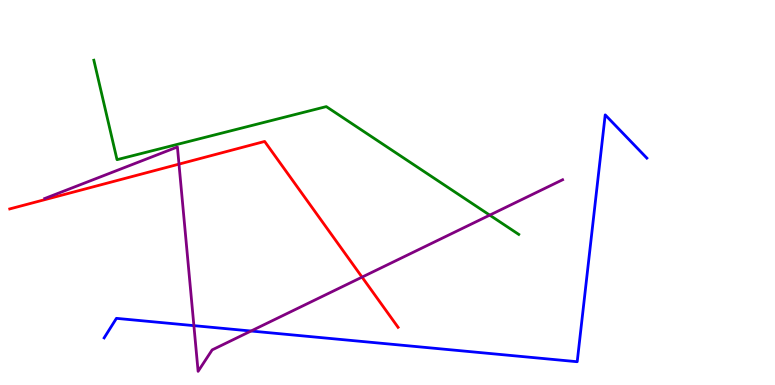[{'lines': ['blue', 'red'], 'intersections': []}, {'lines': ['green', 'red'], 'intersections': []}, {'lines': ['purple', 'red'], 'intersections': [{'x': 2.31, 'y': 5.74}, {'x': 4.67, 'y': 2.8}]}, {'lines': ['blue', 'green'], 'intersections': []}, {'lines': ['blue', 'purple'], 'intersections': [{'x': 2.5, 'y': 1.54}, {'x': 3.24, 'y': 1.4}]}, {'lines': ['green', 'purple'], 'intersections': [{'x': 6.32, 'y': 4.41}]}]